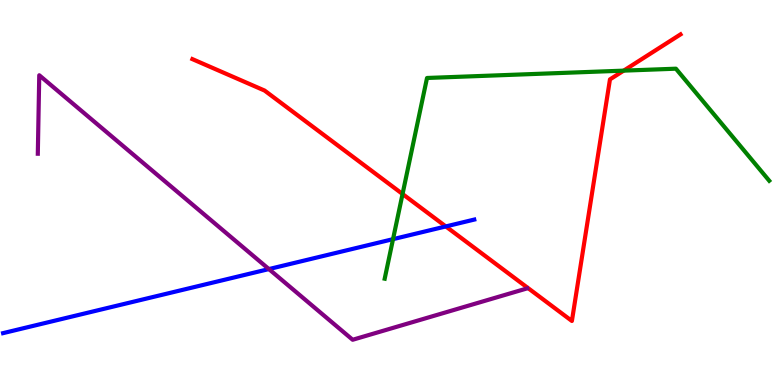[{'lines': ['blue', 'red'], 'intersections': [{'x': 5.75, 'y': 4.12}]}, {'lines': ['green', 'red'], 'intersections': [{'x': 5.19, 'y': 4.96}, {'x': 8.05, 'y': 8.17}]}, {'lines': ['purple', 'red'], 'intersections': []}, {'lines': ['blue', 'green'], 'intersections': [{'x': 5.07, 'y': 3.79}]}, {'lines': ['blue', 'purple'], 'intersections': [{'x': 3.47, 'y': 3.01}]}, {'lines': ['green', 'purple'], 'intersections': []}]